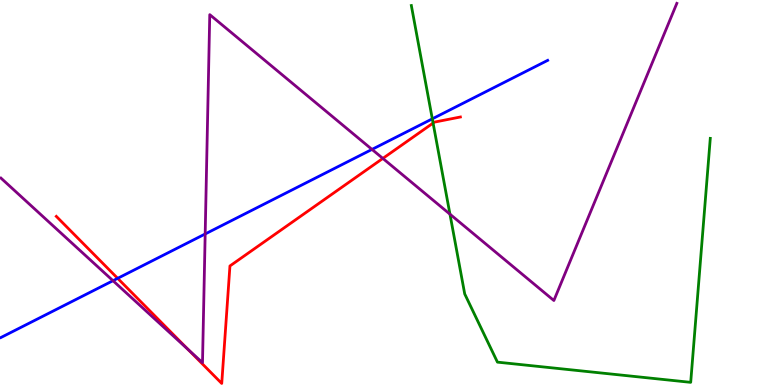[{'lines': ['blue', 'red'], 'intersections': [{'x': 1.52, 'y': 2.77}]}, {'lines': ['green', 'red'], 'intersections': [{'x': 5.59, 'y': 6.8}]}, {'lines': ['purple', 'red'], 'intersections': [{'x': 2.43, 'y': 0.919}, {'x': 4.94, 'y': 5.89}]}, {'lines': ['blue', 'green'], 'intersections': [{'x': 5.58, 'y': 6.91}]}, {'lines': ['blue', 'purple'], 'intersections': [{'x': 1.46, 'y': 2.71}, {'x': 2.65, 'y': 3.92}, {'x': 4.8, 'y': 6.12}]}, {'lines': ['green', 'purple'], 'intersections': [{'x': 5.81, 'y': 4.44}]}]